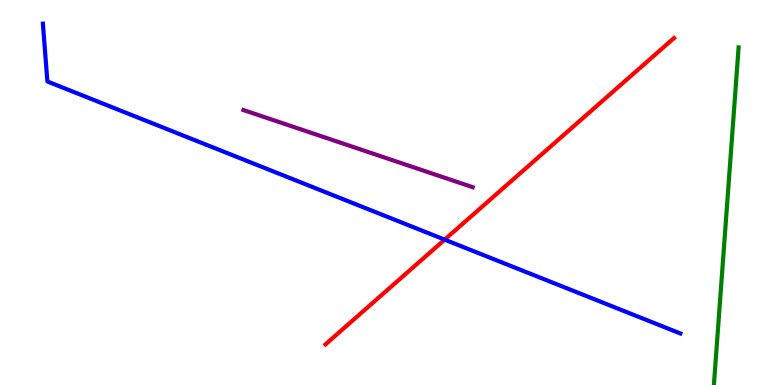[{'lines': ['blue', 'red'], 'intersections': [{'x': 5.74, 'y': 3.78}]}, {'lines': ['green', 'red'], 'intersections': []}, {'lines': ['purple', 'red'], 'intersections': []}, {'lines': ['blue', 'green'], 'intersections': []}, {'lines': ['blue', 'purple'], 'intersections': []}, {'lines': ['green', 'purple'], 'intersections': []}]